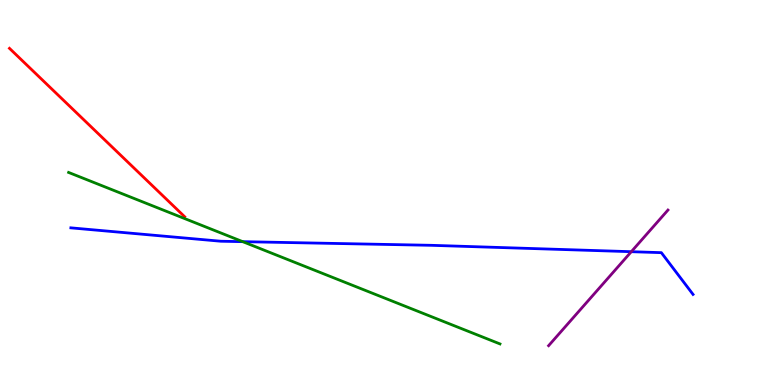[{'lines': ['blue', 'red'], 'intersections': []}, {'lines': ['green', 'red'], 'intersections': []}, {'lines': ['purple', 'red'], 'intersections': []}, {'lines': ['blue', 'green'], 'intersections': [{'x': 3.13, 'y': 3.72}]}, {'lines': ['blue', 'purple'], 'intersections': [{'x': 8.15, 'y': 3.46}]}, {'lines': ['green', 'purple'], 'intersections': []}]